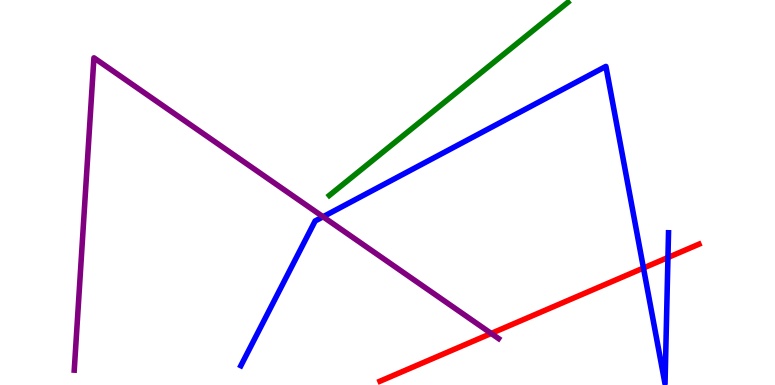[{'lines': ['blue', 'red'], 'intersections': [{'x': 8.3, 'y': 3.04}, {'x': 8.62, 'y': 3.31}]}, {'lines': ['green', 'red'], 'intersections': []}, {'lines': ['purple', 'red'], 'intersections': [{'x': 6.34, 'y': 1.34}]}, {'lines': ['blue', 'green'], 'intersections': []}, {'lines': ['blue', 'purple'], 'intersections': [{'x': 4.17, 'y': 4.37}]}, {'lines': ['green', 'purple'], 'intersections': []}]